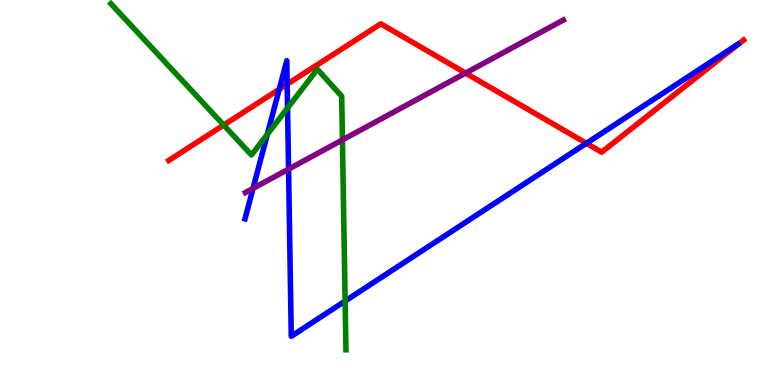[{'lines': ['blue', 'red'], 'intersections': [{'x': 3.6, 'y': 7.68}, {'x': 3.71, 'y': 7.81}, {'x': 7.57, 'y': 6.28}]}, {'lines': ['green', 'red'], 'intersections': [{'x': 2.89, 'y': 6.75}]}, {'lines': ['purple', 'red'], 'intersections': [{'x': 6.01, 'y': 8.1}]}, {'lines': ['blue', 'green'], 'intersections': [{'x': 3.45, 'y': 6.51}, {'x': 3.71, 'y': 7.19}, {'x': 4.45, 'y': 2.18}]}, {'lines': ['blue', 'purple'], 'intersections': [{'x': 3.26, 'y': 5.11}, {'x': 3.72, 'y': 5.61}]}, {'lines': ['green', 'purple'], 'intersections': [{'x': 4.42, 'y': 6.37}]}]